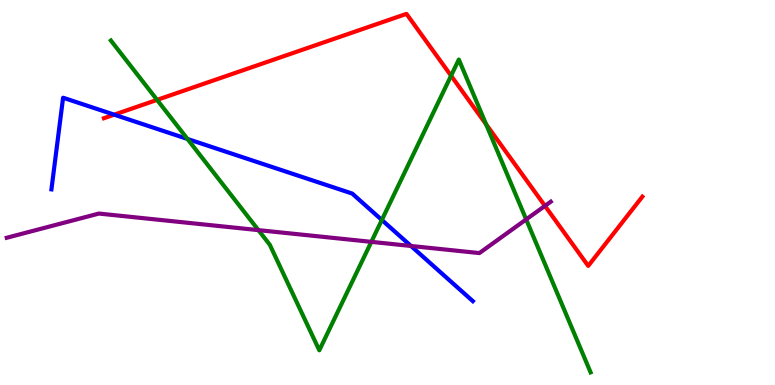[{'lines': ['blue', 'red'], 'intersections': [{'x': 1.47, 'y': 7.02}]}, {'lines': ['green', 'red'], 'intersections': [{'x': 2.03, 'y': 7.41}, {'x': 5.82, 'y': 8.03}, {'x': 6.27, 'y': 6.77}]}, {'lines': ['purple', 'red'], 'intersections': [{'x': 7.03, 'y': 4.65}]}, {'lines': ['blue', 'green'], 'intersections': [{'x': 2.42, 'y': 6.39}, {'x': 4.93, 'y': 4.29}]}, {'lines': ['blue', 'purple'], 'intersections': [{'x': 5.3, 'y': 3.61}]}, {'lines': ['green', 'purple'], 'intersections': [{'x': 3.33, 'y': 4.02}, {'x': 4.79, 'y': 3.72}, {'x': 6.79, 'y': 4.3}]}]